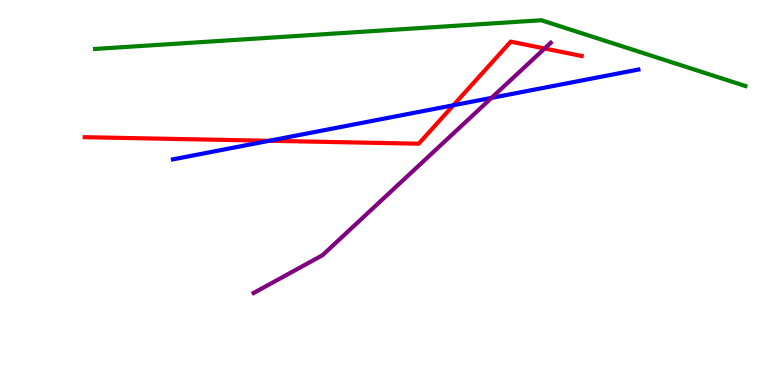[{'lines': ['blue', 'red'], 'intersections': [{'x': 3.47, 'y': 6.34}, {'x': 5.85, 'y': 7.27}]}, {'lines': ['green', 'red'], 'intersections': []}, {'lines': ['purple', 'red'], 'intersections': [{'x': 7.03, 'y': 8.74}]}, {'lines': ['blue', 'green'], 'intersections': []}, {'lines': ['blue', 'purple'], 'intersections': [{'x': 6.34, 'y': 7.46}]}, {'lines': ['green', 'purple'], 'intersections': []}]